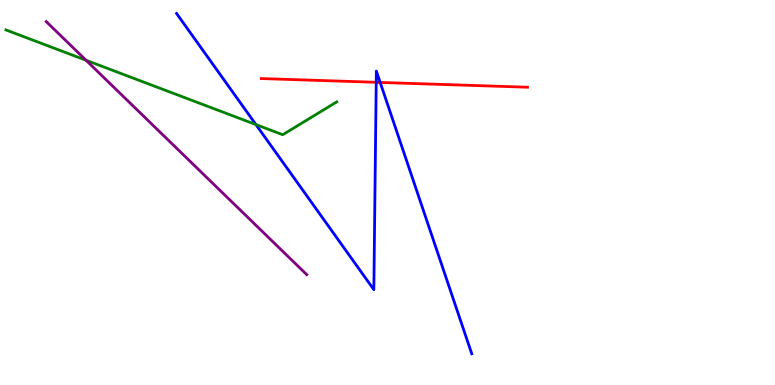[{'lines': ['blue', 'red'], 'intersections': [{'x': 4.85, 'y': 7.86}, {'x': 4.91, 'y': 7.86}]}, {'lines': ['green', 'red'], 'intersections': []}, {'lines': ['purple', 'red'], 'intersections': []}, {'lines': ['blue', 'green'], 'intersections': [{'x': 3.3, 'y': 6.76}]}, {'lines': ['blue', 'purple'], 'intersections': []}, {'lines': ['green', 'purple'], 'intersections': [{'x': 1.11, 'y': 8.43}]}]